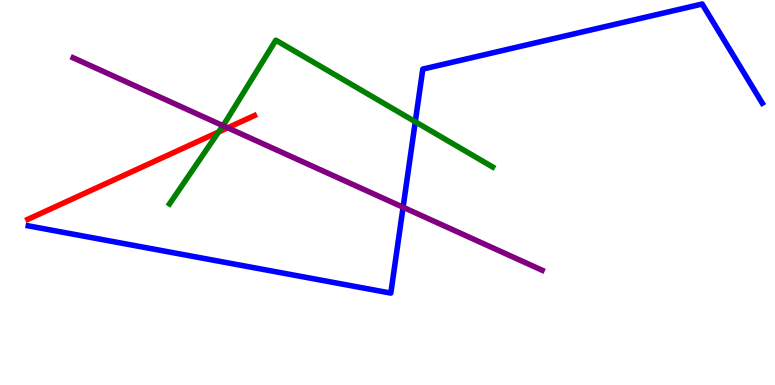[{'lines': ['blue', 'red'], 'intersections': []}, {'lines': ['green', 'red'], 'intersections': [{'x': 2.82, 'y': 6.57}]}, {'lines': ['purple', 'red'], 'intersections': [{'x': 2.94, 'y': 6.68}]}, {'lines': ['blue', 'green'], 'intersections': [{'x': 5.36, 'y': 6.84}]}, {'lines': ['blue', 'purple'], 'intersections': [{'x': 5.2, 'y': 4.62}]}, {'lines': ['green', 'purple'], 'intersections': [{'x': 2.88, 'y': 6.74}]}]